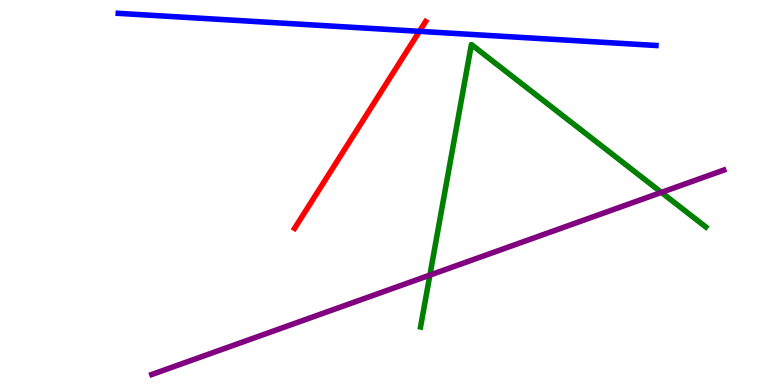[{'lines': ['blue', 'red'], 'intersections': [{'x': 5.41, 'y': 9.19}]}, {'lines': ['green', 'red'], 'intersections': []}, {'lines': ['purple', 'red'], 'intersections': []}, {'lines': ['blue', 'green'], 'intersections': []}, {'lines': ['blue', 'purple'], 'intersections': []}, {'lines': ['green', 'purple'], 'intersections': [{'x': 5.55, 'y': 2.85}, {'x': 8.53, 'y': 5.0}]}]